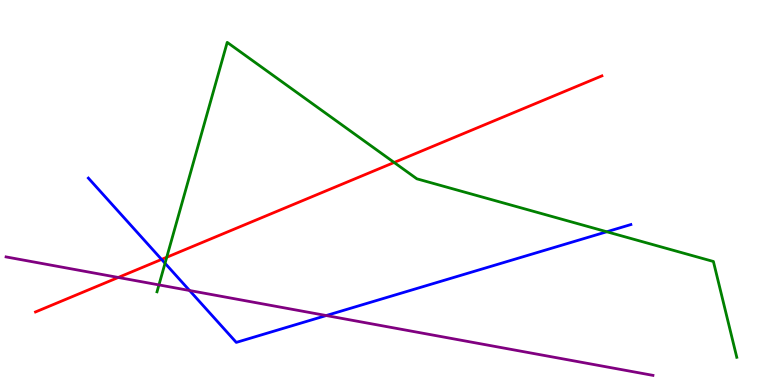[{'lines': ['blue', 'red'], 'intersections': [{'x': 2.08, 'y': 3.26}]}, {'lines': ['green', 'red'], 'intersections': [{'x': 2.15, 'y': 3.32}, {'x': 5.09, 'y': 5.78}]}, {'lines': ['purple', 'red'], 'intersections': [{'x': 1.53, 'y': 2.79}]}, {'lines': ['blue', 'green'], 'intersections': [{'x': 2.13, 'y': 3.16}, {'x': 7.83, 'y': 3.98}]}, {'lines': ['blue', 'purple'], 'intersections': [{'x': 2.45, 'y': 2.45}, {'x': 4.21, 'y': 1.8}]}, {'lines': ['green', 'purple'], 'intersections': [{'x': 2.05, 'y': 2.6}]}]